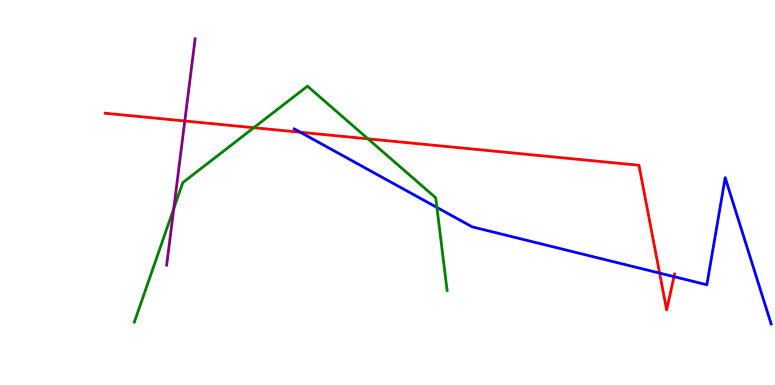[{'lines': ['blue', 'red'], 'intersections': [{'x': 3.88, 'y': 6.56}, {'x': 8.51, 'y': 2.91}, {'x': 8.7, 'y': 2.81}]}, {'lines': ['green', 'red'], 'intersections': [{'x': 3.27, 'y': 6.68}, {'x': 4.75, 'y': 6.39}]}, {'lines': ['purple', 'red'], 'intersections': [{'x': 2.38, 'y': 6.86}]}, {'lines': ['blue', 'green'], 'intersections': [{'x': 5.64, 'y': 4.61}]}, {'lines': ['blue', 'purple'], 'intersections': []}, {'lines': ['green', 'purple'], 'intersections': [{'x': 2.24, 'y': 4.58}]}]